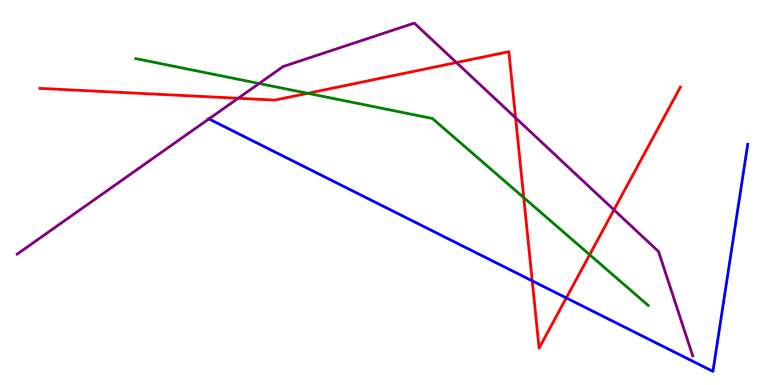[{'lines': ['blue', 'red'], 'intersections': [{'x': 6.87, 'y': 2.71}, {'x': 7.31, 'y': 2.26}]}, {'lines': ['green', 'red'], 'intersections': [{'x': 3.97, 'y': 7.58}, {'x': 6.76, 'y': 4.87}, {'x': 7.61, 'y': 3.38}]}, {'lines': ['purple', 'red'], 'intersections': [{'x': 3.07, 'y': 7.45}, {'x': 5.89, 'y': 8.38}, {'x': 6.65, 'y': 6.94}, {'x': 7.92, 'y': 4.55}]}, {'lines': ['blue', 'green'], 'intersections': []}, {'lines': ['blue', 'purple'], 'intersections': [{'x': 2.7, 'y': 6.91}]}, {'lines': ['green', 'purple'], 'intersections': [{'x': 3.34, 'y': 7.83}]}]